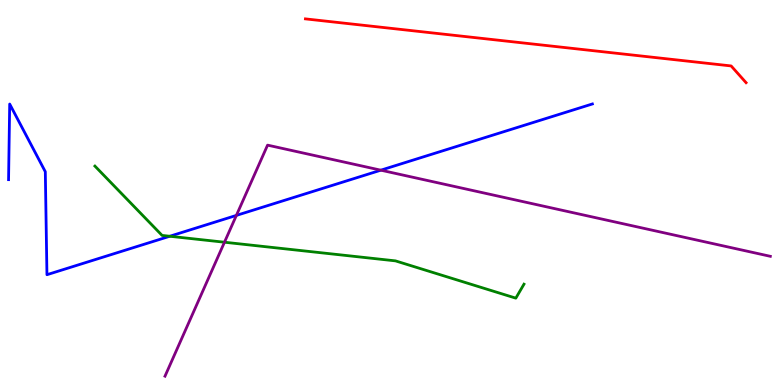[{'lines': ['blue', 'red'], 'intersections': []}, {'lines': ['green', 'red'], 'intersections': []}, {'lines': ['purple', 'red'], 'intersections': []}, {'lines': ['blue', 'green'], 'intersections': [{'x': 2.19, 'y': 3.86}]}, {'lines': ['blue', 'purple'], 'intersections': [{'x': 3.05, 'y': 4.41}, {'x': 4.91, 'y': 5.58}]}, {'lines': ['green', 'purple'], 'intersections': [{'x': 2.9, 'y': 3.71}]}]